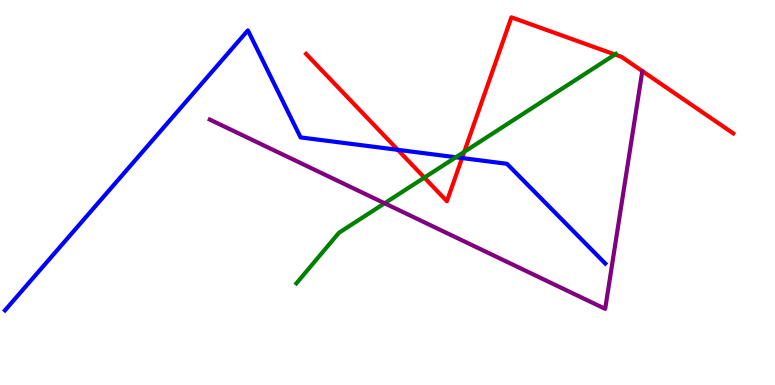[{'lines': ['blue', 'red'], 'intersections': [{'x': 5.13, 'y': 6.11}, {'x': 5.96, 'y': 5.89}]}, {'lines': ['green', 'red'], 'intersections': [{'x': 5.48, 'y': 5.39}, {'x': 5.99, 'y': 6.06}, {'x': 7.93, 'y': 8.58}]}, {'lines': ['purple', 'red'], 'intersections': []}, {'lines': ['blue', 'green'], 'intersections': [{'x': 5.88, 'y': 5.92}]}, {'lines': ['blue', 'purple'], 'intersections': []}, {'lines': ['green', 'purple'], 'intersections': [{'x': 4.96, 'y': 4.72}]}]